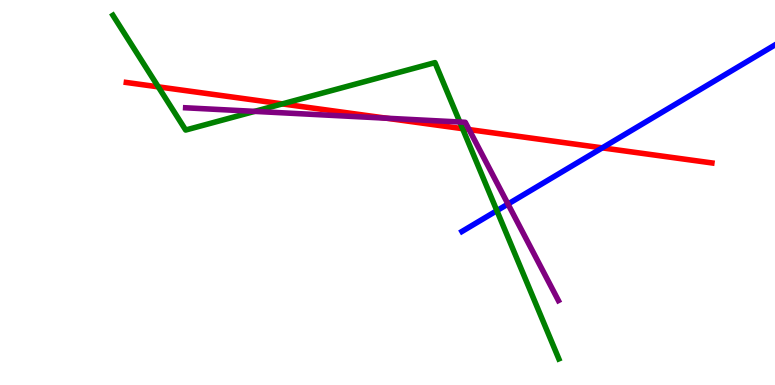[{'lines': ['blue', 'red'], 'intersections': [{'x': 7.77, 'y': 6.16}]}, {'lines': ['green', 'red'], 'intersections': [{'x': 2.04, 'y': 7.74}, {'x': 3.64, 'y': 7.3}, {'x': 5.97, 'y': 6.66}]}, {'lines': ['purple', 'red'], 'intersections': [{'x': 4.99, 'y': 6.93}, {'x': 6.05, 'y': 6.63}]}, {'lines': ['blue', 'green'], 'intersections': [{'x': 6.41, 'y': 4.53}]}, {'lines': ['blue', 'purple'], 'intersections': [{'x': 6.55, 'y': 4.7}]}, {'lines': ['green', 'purple'], 'intersections': [{'x': 3.29, 'y': 7.11}, {'x': 5.93, 'y': 6.83}]}]